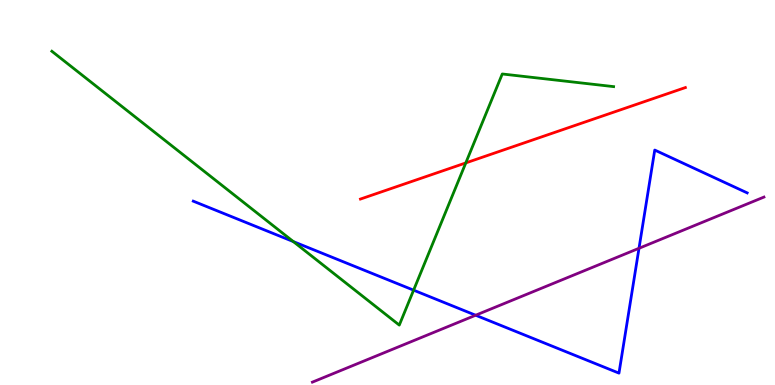[{'lines': ['blue', 'red'], 'intersections': []}, {'lines': ['green', 'red'], 'intersections': [{'x': 6.01, 'y': 5.77}]}, {'lines': ['purple', 'red'], 'intersections': []}, {'lines': ['blue', 'green'], 'intersections': [{'x': 3.79, 'y': 3.73}, {'x': 5.34, 'y': 2.46}]}, {'lines': ['blue', 'purple'], 'intersections': [{'x': 6.14, 'y': 1.81}, {'x': 8.25, 'y': 3.55}]}, {'lines': ['green', 'purple'], 'intersections': []}]